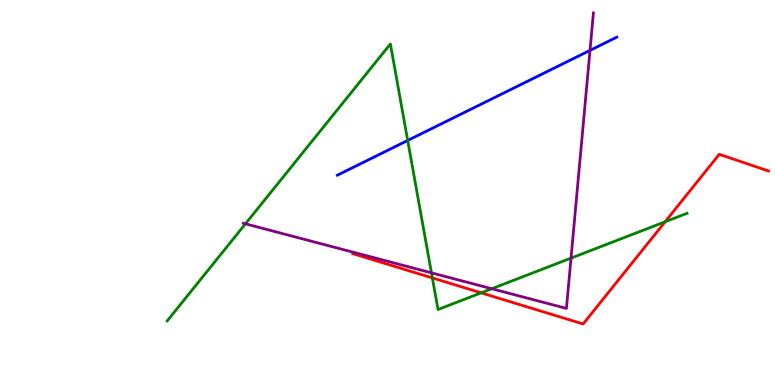[{'lines': ['blue', 'red'], 'intersections': []}, {'lines': ['green', 'red'], 'intersections': [{'x': 5.58, 'y': 2.78}, {'x': 6.21, 'y': 2.39}, {'x': 8.58, 'y': 4.24}]}, {'lines': ['purple', 'red'], 'intersections': []}, {'lines': ['blue', 'green'], 'intersections': [{'x': 5.26, 'y': 6.35}]}, {'lines': ['blue', 'purple'], 'intersections': [{'x': 7.61, 'y': 8.69}]}, {'lines': ['green', 'purple'], 'intersections': [{'x': 3.17, 'y': 4.19}, {'x': 5.57, 'y': 2.91}, {'x': 6.35, 'y': 2.5}, {'x': 7.37, 'y': 3.3}]}]